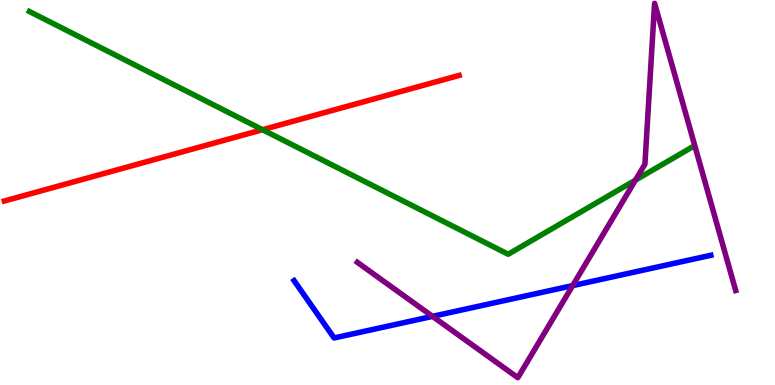[{'lines': ['blue', 'red'], 'intersections': []}, {'lines': ['green', 'red'], 'intersections': [{'x': 3.39, 'y': 6.63}]}, {'lines': ['purple', 'red'], 'intersections': []}, {'lines': ['blue', 'green'], 'intersections': []}, {'lines': ['blue', 'purple'], 'intersections': [{'x': 5.58, 'y': 1.78}, {'x': 7.39, 'y': 2.58}]}, {'lines': ['green', 'purple'], 'intersections': [{'x': 8.2, 'y': 5.32}]}]